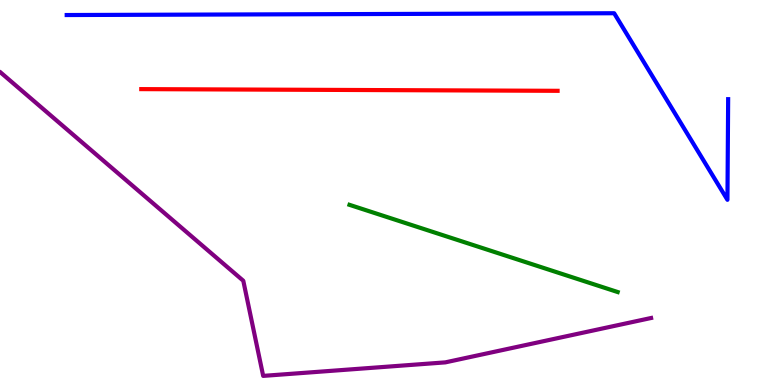[{'lines': ['blue', 'red'], 'intersections': []}, {'lines': ['green', 'red'], 'intersections': []}, {'lines': ['purple', 'red'], 'intersections': []}, {'lines': ['blue', 'green'], 'intersections': []}, {'lines': ['blue', 'purple'], 'intersections': []}, {'lines': ['green', 'purple'], 'intersections': []}]